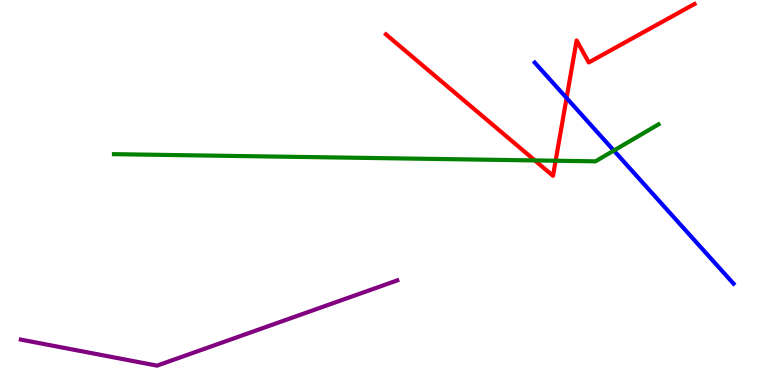[{'lines': ['blue', 'red'], 'intersections': [{'x': 7.31, 'y': 7.45}]}, {'lines': ['green', 'red'], 'intersections': [{'x': 6.9, 'y': 5.83}, {'x': 7.17, 'y': 5.83}]}, {'lines': ['purple', 'red'], 'intersections': []}, {'lines': ['blue', 'green'], 'intersections': [{'x': 7.92, 'y': 6.09}]}, {'lines': ['blue', 'purple'], 'intersections': []}, {'lines': ['green', 'purple'], 'intersections': []}]